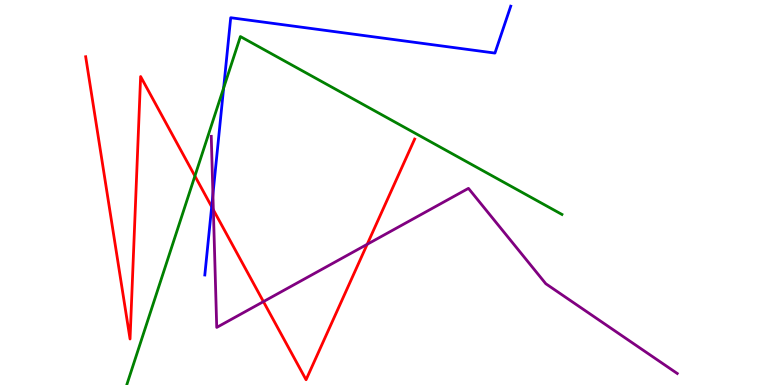[{'lines': ['blue', 'red'], 'intersections': [{'x': 2.73, 'y': 4.63}]}, {'lines': ['green', 'red'], 'intersections': [{'x': 2.51, 'y': 5.43}]}, {'lines': ['purple', 'red'], 'intersections': [{'x': 2.75, 'y': 4.55}, {'x': 3.4, 'y': 2.17}, {'x': 4.74, 'y': 3.65}]}, {'lines': ['blue', 'green'], 'intersections': [{'x': 2.89, 'y': 7.72}]}, {'lines': ['blue', 'purple'], 'intersections': [{'x': 2.75, 'y': 4.95}]}, {'lines': ['green', 'purple'], 'intersections': []}]